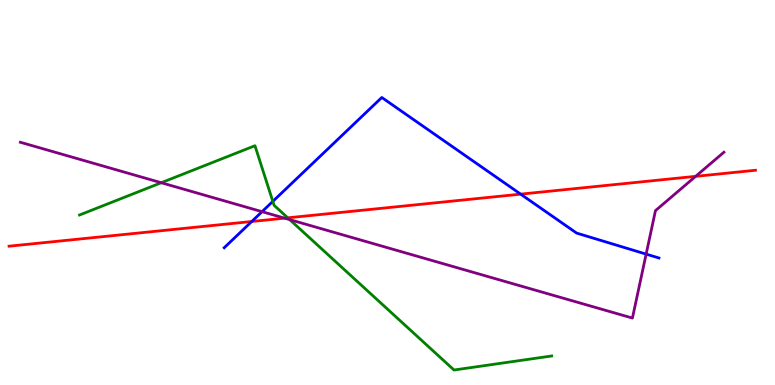[{'lines': ['blue', 'red'], 'intersections': [{'x': 3.25, 'y': 4.25}, {'x': 6.72, 'y': 4.96}]}, {'lines': ['green', 'red'], 'intersections': [{'x': 3.71, 'y': 4.34}]}, {'lines': ['purple', 'red'], 'intersections': [{'x': 3.67, 'y': 4.33}, {'x': 8.98, 'y': 5.42}]}, {'lines': ['blue', 'green'], 'intersections': [{'x': 3.52, 'y': 4.77}]}, {'lines': ['blue', 'purple'], 'intersections': [{'x': 3.38, 'y': 4.5}, {'x': 8.34, 'y': 3.4}]}, {'lines': ['green', 'purple'], 'intersections': [{'x': 2.08, 'y': 5.25}, {'x': 3.74, 'y': 4.3}]}]